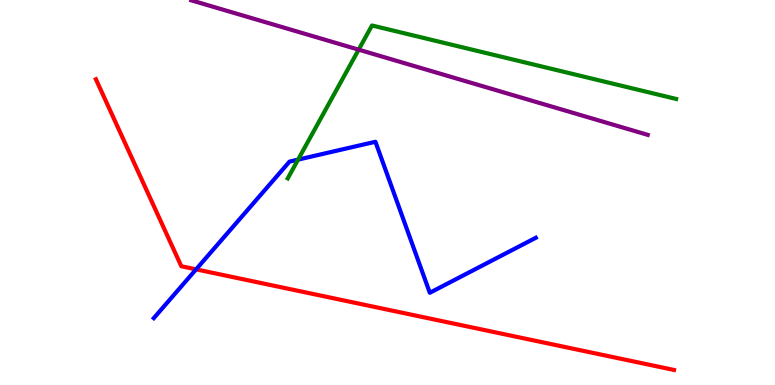[{'lines': ['blue', 'red'], 'intersections': [{'x': 2.53, 'y': 3.0}]}, {'lines': ['green', 'red'], 'intersections': []}, {'lines': ['purple', 'red'], 'intersections': []}, {'lines': ['blue', 'green'], 'intersections': [{'x': 3.85, 'y': 5.85}]}, {'lines': ['blue', 'purple'], 'intersections': []}, {'lines': ['green', 'purple'], 'intersections': [{'x': 4.63, 'y': 8.71}]}]